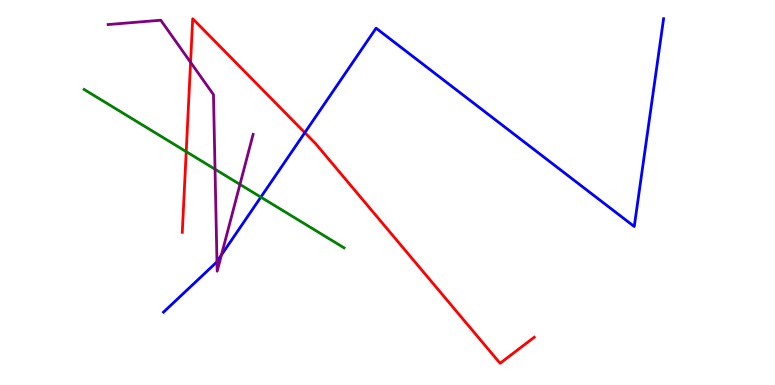[{'lines': ['blue', 'red'], 'intersections': [{'x': 3.93, 'y': 6.55}]}, {'lines': ['green', 'red'], 'intersections': [{'x': 2.4, 'y': 6.06}]}, {'lines': ['purple', 'red'], 'intersections': [{'x': 2.46, 'y': 8.38}]}, {'lines': ['blue', 'green'], 'intersections': [{'x': 3.37, 'y': 4.88}]}, {'lines': ['blue', 'purple'], 'intersections': [{'x': 2.8, 'y': 3.21}, {'x': 2.86, 'y': 3.38}]}, {'lines': ['green', 'purple'], 'intersections': [{'x': 2.77, 'y': 5.6}, {'x': 3.1, 'y': 5.21}]}]